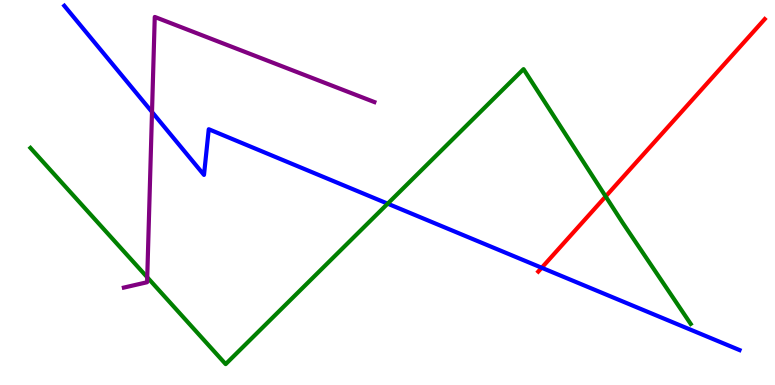[{'lines': ['blue', 'red'], 'intersections': [{'x': 6.99, 'y': 3.05}]}, {'lines': ['green', 'red'], 'intersections': [{'x': 7.82, 'y': 4.9}]}, {'lines': ['purple', 'red'], 'intersections': []}, {'lines': ['blue', 'green'], 'intersections': [{'x': 5.0, 'y': 4.71}]}, {'lines': ['blue', 'purple'], 'intersections': [{'x': 1.96, 'y': 7.09}]}, {'lines': ['green', 'purple'], 'intersections': [{'x': 1.9, 'y': 2.8}]}]